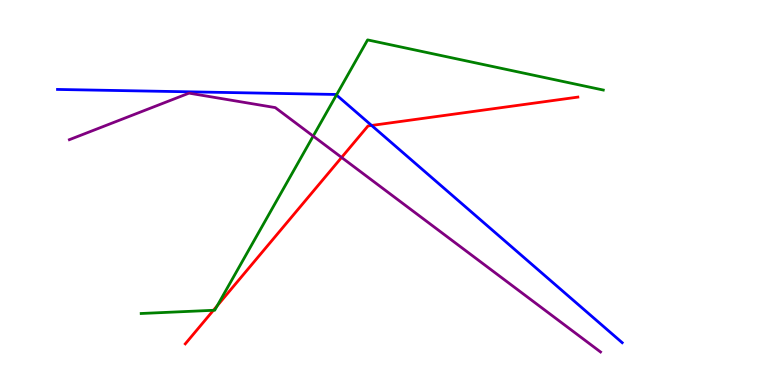[{'lines': ['blue', 'red'], 'intersections': [{'x': 4.79, 'y': 6.74}]}, {'lines': ['green', 'red'], 'intersections': [{'x': 2.75, 'y': 1.94}, {'x': 2.8, 'y': 2.06}]}, {'lines': ['purple', 'red'], 'intersections': [{'x': 4.41, 'y': 5.91}]}, {'lines': ['blue', 'green'], 'intersections': [{'x': 4.34, 'y': 7.53}]}, {'lines': ['blue', 'purple'], 'intersections': []}, {'lines': ['green', 'purple'], 'intersections': [{'x': 4.04, 'y': 6.46}]}]